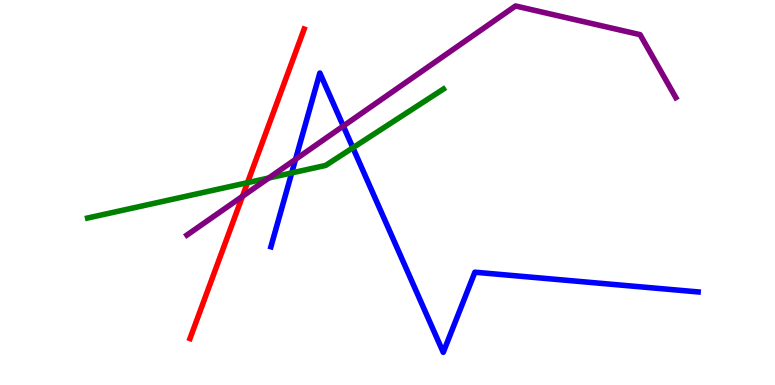[{'lines': ['blue', 'red'], 'intersections': []}, {'lines': ['green', 'red'], 'intersections': [{'x': 3.19, 'y': 5.25}]}, {'lines': ['purple', 'red'], 'intersections': [{'x': 3.13, 'y': 4.9}]}, {'lines': ['blue', 'green'], 'intersections': [{'x': 3.76, 'y': 5.51}, {'x': 4.55, 'y': 6.16}]}, {'lines': ['blue', 'purple'], 'intersections': [{'x': 3.81, 'y': 5.86}, {'x': 4.43, 'y': 6.73}]}, {'lines': ['green', 'purple'], 'intersections': [{'x': 3.47, 'y': 5.38}]}]